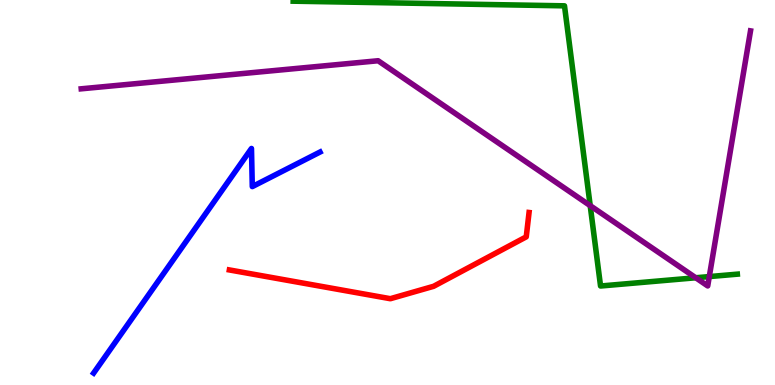[{'lines': ['blue', 'red'], 'intersections': []}, {'lines': ['green', 'red'], 'intersections': []}, {'lines': ['purple', 'red'], 'intersections': []}, {'lines': ['blue', 'green'], 'intersections': []}, {'lines': ['blue', 'purple'], 'intersections': []}, {'lines': ['green', 'purple'], 'intersections': [{'x': 7.62, 'y': 4.66}, {'x': 8.98, 'y': 2.79}, {'x': 9.15, 'y': 2.82}]}]